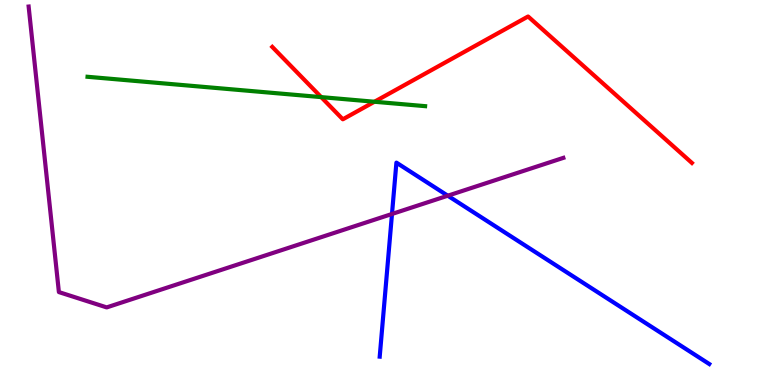[{'lines': ['blue', 'red'], 'intersections': []}, {'lines': ['green', 'red'], 'intersections': [{'x': 4.14, 'y': 7.48}, {'x': 4.83, 'y': 7.36}]}, {'lines': ['purple', 'red'], 'intersections': []}, {'lines': ['blue', 'green'], 'intersections': []}, {'lines': ['blue', 'purple'], 'intersections': [{'x': 5.06, 'y': 4.44}, {'x': 5.78, 'y': 4.92}]}, {'lines': ['green', 'purple'], 'intersections': []}]